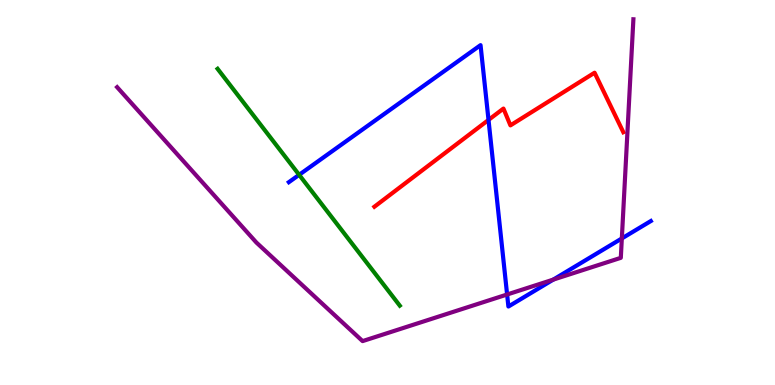[{'lines': ['blue', 'red'], 'intersections': [{'x': 6.3, 'y': 6.89}]}, {'lines': ['green', 'red'], 'intersections': []}, {'lines': ['purple', 'red'], 'intersections': []}, {'lines': ['blue', 'green'], 'intersections': [{'x': 3.86, 'y': 5.46}]}, {'lines': ['blue', 'purple'], 'intersections': [{'x': 6.54, 'y': 2.35}, {'x': 7.14, 'y': 2.74}, {'x': 8.02, 'y': 3.81}]}, {'lines': ['green', 'purple'], 'intersections': []}]